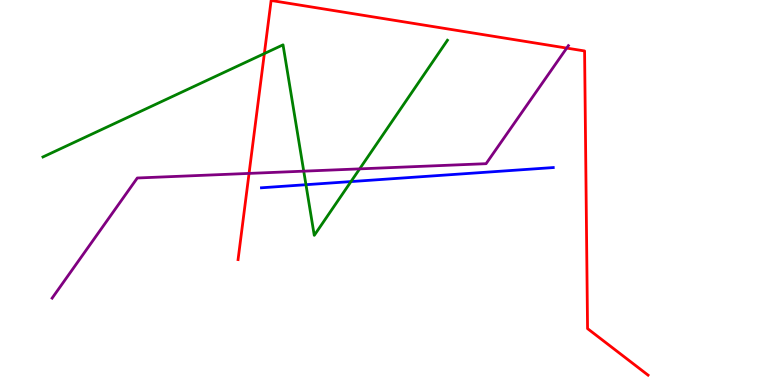[{'lines': ['blue', 'red'], 'intersections': []}, {'lines': ['green', 'red'], 'intersections': [{'x': 3.41, 'y': 8.61}]}, {'lines': ['purple', 'red'], 'intersections': [{'x': 3.21, 'y': 5.5}, {'x': 7.31, 'y': 8.75}]}, {'lines': ['blue', 'green'], 'intersections': [{'x': 3.95, 'y': 5.2}, {'x': 4.53, 'y': 5.28}]}, {'lines': ['blue', 'purple'], 'intersections': []}, {'lines': ['green', 'purple'], 'intersections': [{'x': 3.92, 'y': 5.55}, {'x': 4.64, 'y': 5.61}]}]